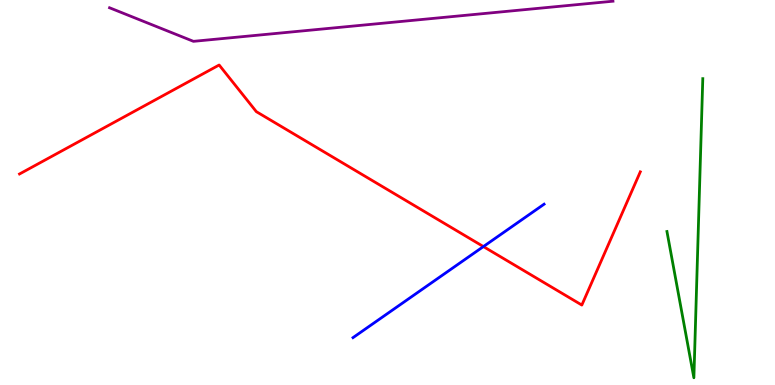[{'lines': ['blue', 'red'], 'intersections': [{'x': 6.24, 'y': 3.6}]}, {'lines': ['green', 'red'], 'intersections': []}, {'lines': ['purple', 'red'], 'intersections': []}, {'lines': ['blue', 'green'], 'intersections': []}, {'lines': ['blue', 'purple'], 'intersections': []}, {'lines': ['green', 'purple'], 'intersections': []}]